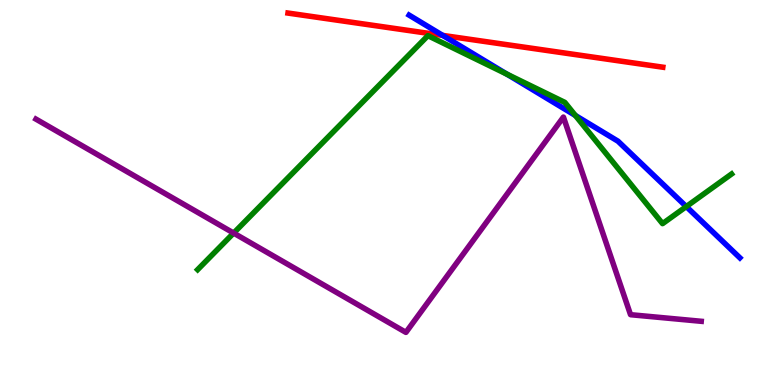[{'lines': ['blue', 'red'], 'intersections': [{'x': 5.71, 'y': 9.08}]}, {'lines': ['green', 'red'], 'intersections': []}, {'lines': ['purple', 'red'], 'intersections': []}, {'lines': ['blue', 'green'], 'intersections': [{'x': 6.54, 'y': 8.07}, {'x': 7.42, 'y': 7.0}, {'x': 8.86, 'y': 4.63}]}, {'lines': ['blue', 'purple'], 'intersections': []}, {'lines': ['green', 'purple'], 'intersections': [{'x': 3.01, 'y': 3.95}]}]